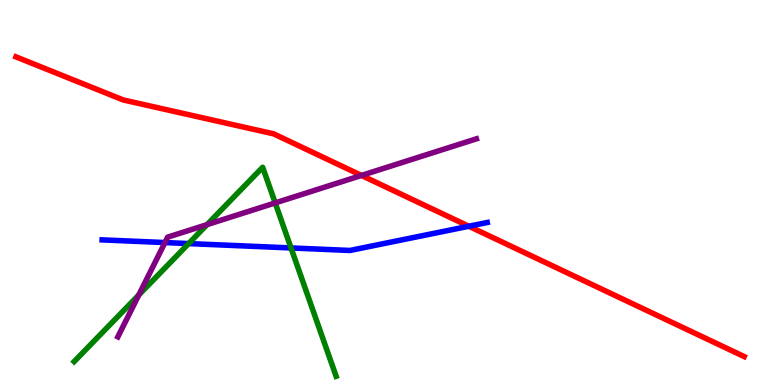[{'lines': ['blue', 'red'], 'intersections': [{'x': 6.05, 'y': 4.12}]}, {'lines': ['green', 'red'], 'intersections': []}, {'lines': ['purple', 'red'], 'intersections': [{'x': 4.66, 'y': 5.44}]}, {'lines': ['blue', 'green'], 'intersections': [{'x': 2.43, 'y': 3.67}, {'x': 3.76, 'y': 3.56}]}, {'lines': ['blue', 'purple'], 'intersections': [{'x': 2.13, 'y': 3.7}]}, {'lines': ['green', 'purple'], 'intersections': [{'x': 1.79, 'y': 2.34}, {'x': 2.67, 'y': 4.17}, {'x': 3.55, 'y': 4.73}]}]